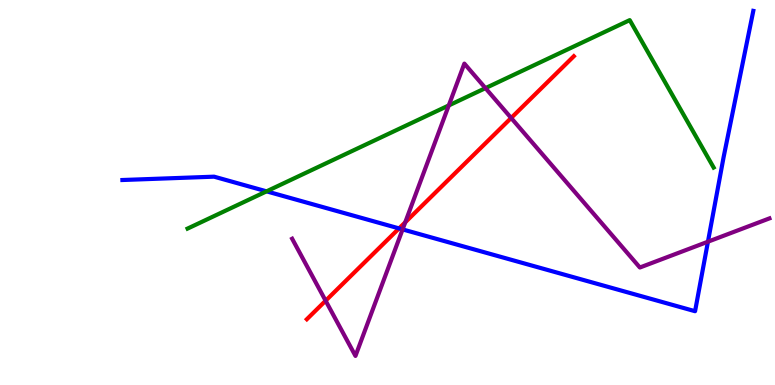[{'lines': ['blue', 'red'], 'intersections': [{'x': 5.15, 'y': 4.07}]}, {'lines': ['green', 'red'], 'intersections': []}, {'lines': ['purple', 'red'], 'intersections': [{'x': 4.2, 'y': 2.19}, {'x': 5.23, 'y': 4.23}, {'x': 6.6, 'y': 6.94}]}, {'lines': ['blue', 'green'], 'intersections': [{'x': 3.44, 'y': 5.03}]}, {'lines': ['blue', 'purple'], 'intersections': [{'x': 5.19, 'y': 4.04}, {'x': 9.13, 'y': 3.72}]}, {'lines': ['green', 'purple'], 'intersections': [{'x': 5.79, 'y': 7.26}, {'x': 6.26, 'y': 7.71}]}]